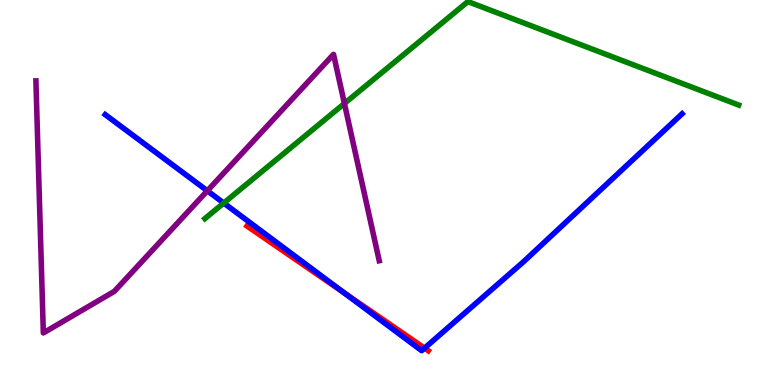[{'lines': ['blue', 'red'], 'intersections': [{'x': 4.44, 'y': 2.4}, {'x': 5.48, 'y': 0.957}]}, {'lines': ['green', 'red'], 'intersections': []}, {'lines': ['purple', 'red'], 'intersections': []}, {'lines': ['blue', 'green'], 'intersections': [{'x': 2.89, 'y': 4.73}]}, {'lines': ['blue', 'purple'], 'intersections': [{'x': 2.68, 'y': 5.04}]}, {'lines': ['green', 'purple'], 'intersections': [{'x': 4.44, 'y': 7.31}]}]